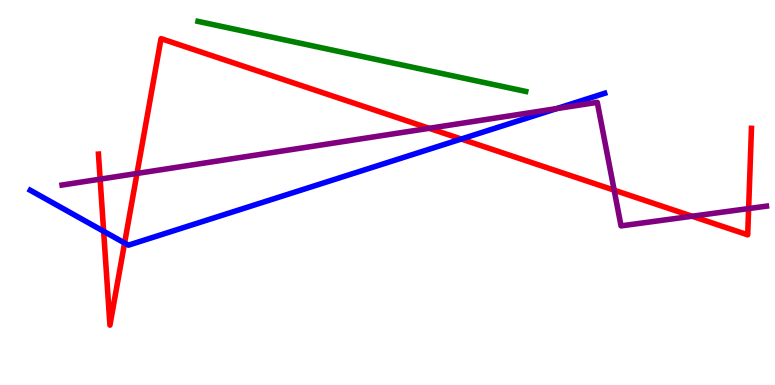[{'lines': ['blue', 'red'], 'intersections': [{'x': 1.34, 'y': 3.99}, {'x': 1.61, 'y': 3.69}, {'x': 5.95, 'y': 6.39}]}, {'lines': ['green', 'red'], 'intersections': []}, {'lines': ['purple', 'red'], 'intersections': [{'x': 1.29, 'y': 5.35}, {'x': 1.77, 'y': 5.49}, {'x': 5.54, 'y': 6.67}, {'x': 7.92, 'y': 5.06}, {'x': 8.93, 'y': 4.38}, {'x': 9.66, 'y': 4.58}]}, {'lines': ['blue', 'green'], 'intersections': []}, {'lines': ['blue', 'purple'], 'intersections': [{'x': 7.18, 'y': 7.18}]}, {'lines': ['green', 'purple'], 'intersections': []}]